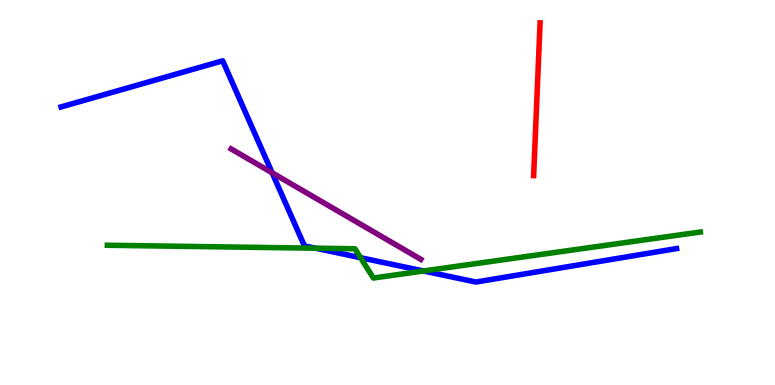[{'lines': ['blue', 'red'], 'intersections': []}, {'lines': ['green', 'red'], 'intersections': []}, {'lines': ['purple', 'red'], 'intersections': []}, {'lines': ['blue', 'green'], 'intersections': [{'x': 4.07, 'y': 3.55}, {'x': 4.65, 'y': 3.31}, {'x': 5.46, 'y': 2.96}]}, {'lines': ['blue', 'purple'], 'intersections': [{'x': 3.51, 'y': 5.51}]}, {'lines': ['green', 'purple'], 'intersections': []}]